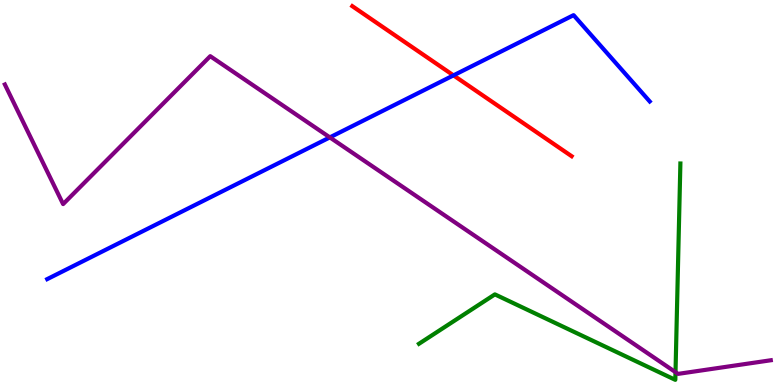[{'lines': ['blue', 'red'], 'intersections': [{'x': 5.85, 'y': 8.04}]}, {'lines': ['green', 'red'], 'intersections': []}, {'lines': ['purple', 'red'], 'intersections': []}, {'lines': ['blue', 'green'], 'intersections': []}, {'lines': ['blue', 'purple'], 'intersections': [{'x': 4.26, 'y': 6.43}]}, {'lines': ['green', 'purple'], 'intersections': [{'x': 8.72, 'y': 0.333}]}]